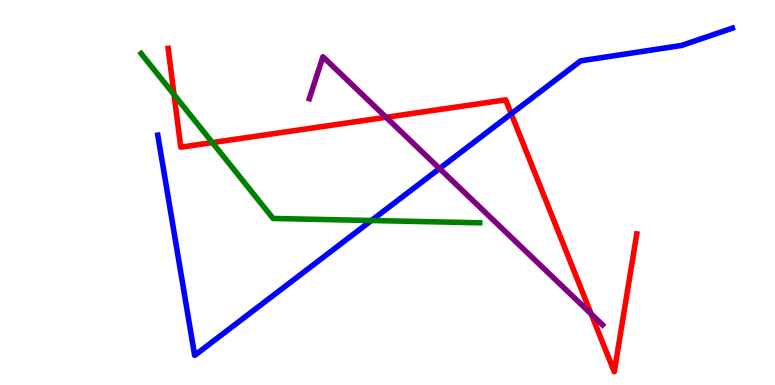[{'lines': ['blue', 'red'], 'intersections': [{'x': 6.6, 'y': 7.04}]}, {'lines': ['green', 'red'], 'intersections': [{'x': 2.25, 'y': 7.54}, {'x': 2.74, 'y': 6.3}]}, {'lines': ['purple', 'red'], 'intersections': [{'x': 4.98, 'y': 6.95}, {'x': 7.63, 'y': 1.84}]}, {'lines': ['blue', 'green'], 'intersections': [{'x': 4.79, 'y': 4.27}]}, {'lines': ['blue', 'purple'], 'intersections': [{'x': 5.67, 'y': 5.62}]}, {'lines': ['green', 'purple'], 'intersections': []}]